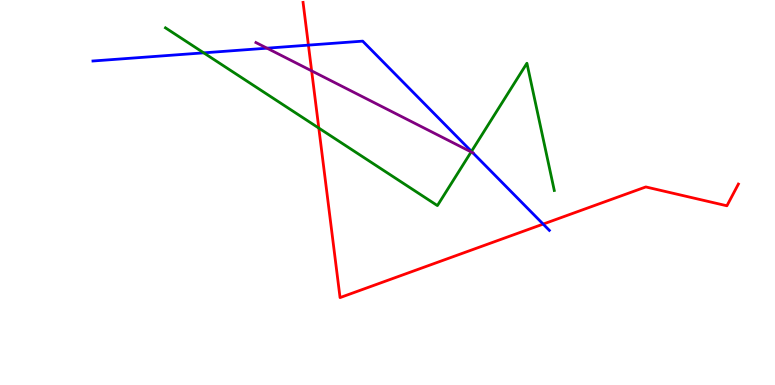[{'lines': ['blue', 'red'], 'intersections': [{'x': 3.98, 'y': 8.83}, {'x': 7.01, 'y': 4.18}]}, {'lines': ['green', 'red'], 'intersections': [{'x': 4.11, 'y': 6.67}]}, {'lines': ['purple', 'red'], 'intersections': [{'x': 4.02, 'y': 8.16}]}, {'lines': ['blue', 'green'], 'intersections': [{'x': 2.63, 'y': 8.63}, {'x': 6.08, 'y': 6.07}]}, {'lines': ['blue', 'purple'], 'intersections': [{'x': 3.45, 'y': 8.75}, {'x': 6.1, 'y': 6.03}]}, {'lines': ['green', 'purple'], 'intersections': [{'x': 6.08, 'y': 6.05}]}]